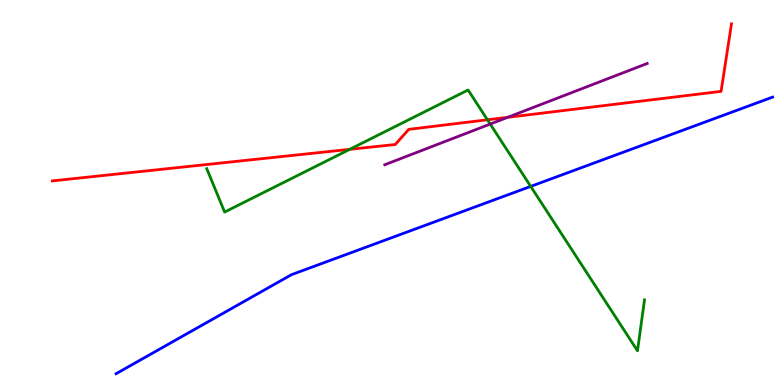[{'lines': ['blue', 'red'], 'intersections': []}, {'lines': ['green', 'red'], 'intersections': [{'x': 4.51, 'y': 6.12}, {'x': 6.29, 'y': 6.89}]}, {'lines': ['purple', 'red'], 'intersections': [{'x': 6.55, 'y': 6.95}]}, {'lines': ['blue', 'green'], 'intersections': [{'x': 6.85, 'y': 5.16}]}, {'lines': ['blue', 'purple'], 'intersections': []}, {'lines': ['green', 'purple'], 'intersections': [{'x': 6.33, 'y': 6.78}]}]